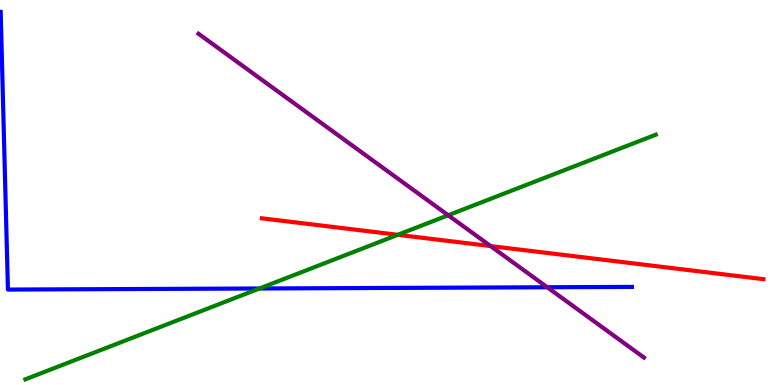[{'lines': ['blue', 'red'], 'intersections': []}, {'lines': ['green', 'red'], 'intersections': [{'x': 5.13, 'y': 3.9}]}, {'lines': ['purple', 'red'], 'intersections': [{'x': 6.33, 'y': 3.61}]}, {'lines': ['blue', 'green'], 'intersections': [{'x': 3.35, 'y': 2.51}]}, {'lines': ['blue', 'purple'], 'intersections': [{'x': 7.06, 'y': 2.54}]}, {'lines': ['green', 'purple'], 'intersections': [{'x': 5.78, 'y': 4.41}]}]